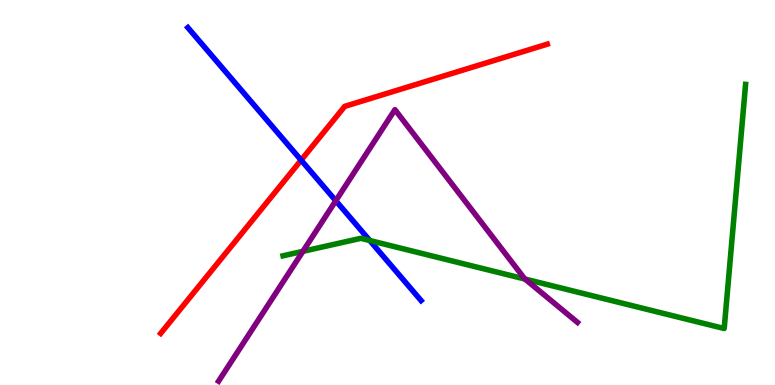[{'lines': ['blue', 'red'], 'intersections': [{'x': 3.89, 'y': 5.84}]}, {'lines': ['green', 'red'], 'intersections': []}, {'lines': ['purple', 'red'], 'intersections': []}, {'lines': ['blue', 'green'], 'intersections': [{'x': 4.77, 'y': 3.75}]}, {'lines': ['blue', 'purple'], 'intersections': [{'x': 4.33, 'y': 4.79}]}, {'lines': ['green', 'purple'], 'intersections': [{'x': 3.91, 'y': 3.47}, {'x': 6.77, 'y': 2.75}]}]